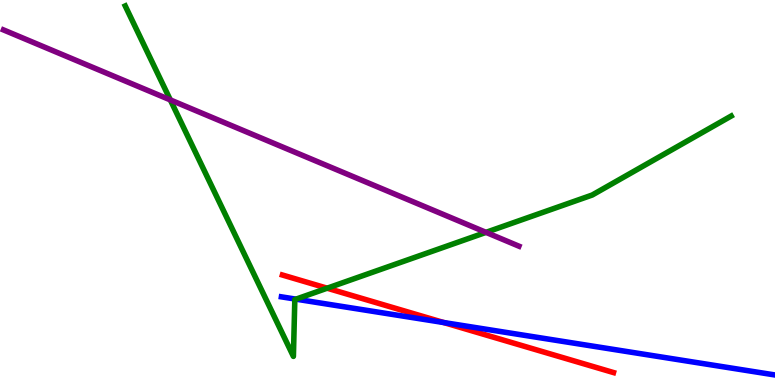[{'lines': ['blue', 'red'], 'intersections': [{'x': 5.73, 'y': 1.62}]}, {'lines': ['green', 'red'], 'intersections': [{'x': 4.22, 'y': 2.51}]}, {'lines': ['purple', 'red'], 'intersections': []}, {'lines': ['blue', 'green'], 'intersections': [{'x': 3.82, 'y': 2.23}]}, {'lines': ['blue', 'purple'], 'intersections': []}, {'lines': ['green', 'purple'], 'intersections': [{'x': 2.2, 'y': 7.4}, {'x': 6.27, 'y': 3.96}]}]